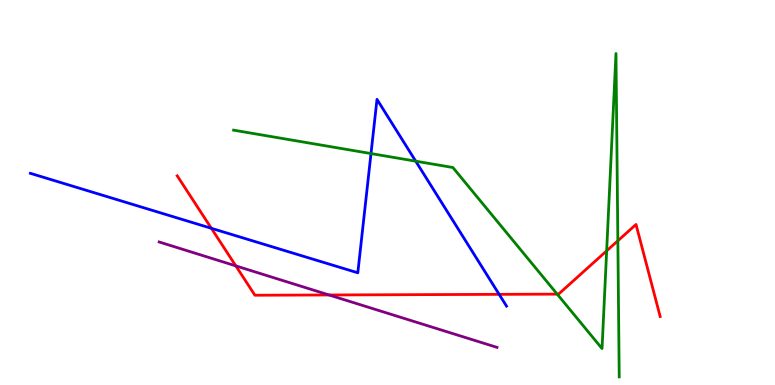[{'lines': ['blue', 'red'], 'intersections': [{'x': 2.73, 'y': 4.07}, {'x': 6.44, 'y': 2.35}]}, {'lines': ['green', 'red'], 'intersections': [{'x': 7.19, 'y': 2.36}, {'x': 7.83, 'y': 3.48}, {'x': 7.97, 'y': 3.75}]}, {'lines': ['purple', 'red'], 'intersections': [{'x': 3.04, 'y': 3.09}, {'x': 4.25, 'y': 2.34}]}, {'lines': ['blue', 'green'], 'intersections': [{'x': 4.79, 'y': 6.01}, {'x': 5.36, 'y': 5.81}]}, {'lines': ['blue', 'purple'], 'intersections': []}, {'lines': ['green', 'purple'], 'intersections': []}]